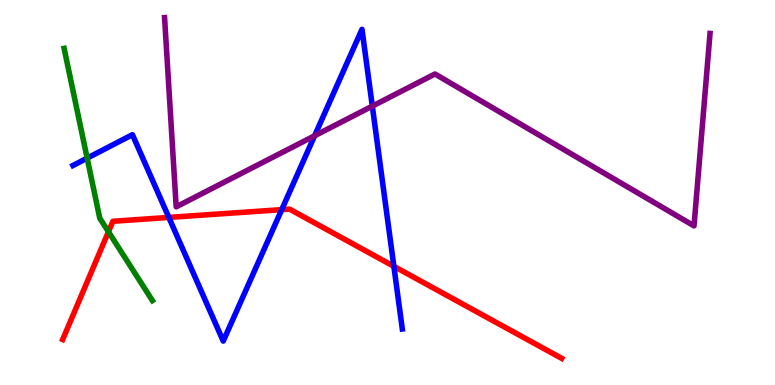[{'lines': ['blue', 'red'], 'intersections': [{'x': 2.18, 'y': 4.35}, {'x': 3.64, 'y': 4.55}, {'x': 5.08, 'y': 3.08}]}, {'lines': ['green', 'red'], 'intersections': [{'x': 1.4, 'y': 3.98}]}, {'lines': ['purple', 'red'], 'intersections': []}, {'lines': ['blue', 'green'], 'intersections': [{'x': 1.12, 'y': 5.89}]}, {'lines': ['blue', 'purple'], 'intersections': [{'x': 4.06, 'y': 6.47}, {'x': 4.8, 'y': 7.24}]}, {'lines': ['green', 'purple'], 'intersections': []}]